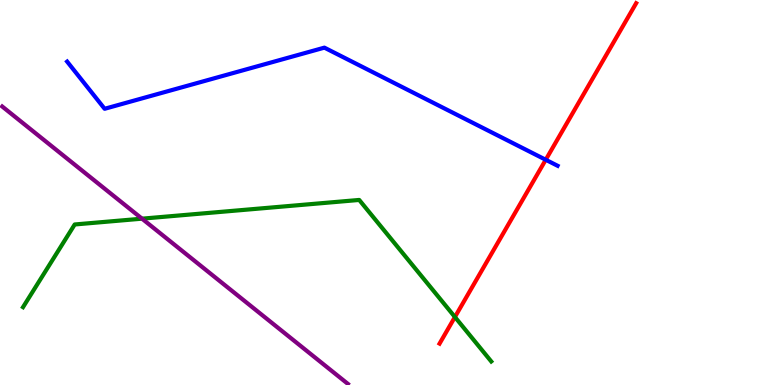[{'lines': ['blue', 'red'], 'intersections': [{'x': 7.04, 'y': 5.85}]}, {'lines': ['green', 'red'], 'intersections': [{'x': 5.87, 'y': 1.77}]}, {'lines': ['purple', 'red'], 'intersections': []}, {'lines': ['blue', 'green'], 'intersections': []}, {'lines': ['blue', 'purple'], 'intersections': []}, {'lines': ['green', 'purple'], 'intersections': [{'x': 1.83, 'y': 4.32}]}]